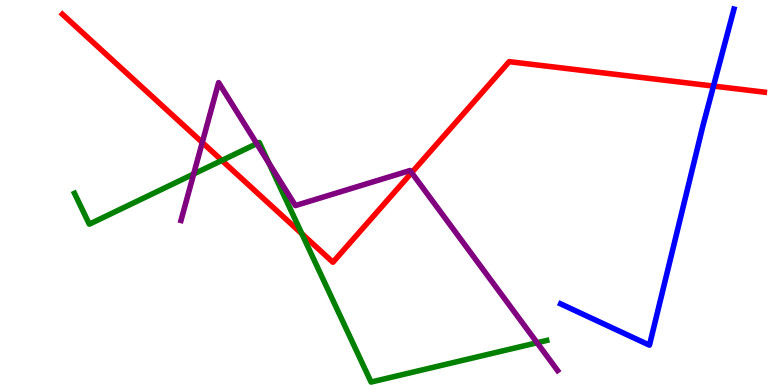[{'lines': ['blue', 'red'], 'intersections': [{'x': 9.21, 'y': 7.76}]}, {'lines': ['green', 'red'], 'intersections': [{'x': 2.86, 'y': 5.83}, {'x': 3.89, 'y': 3.93}]}, {'lines': ['purple', 'red'], 'intersections': [{'x': 2.61, 'y': 6.3}, {'x': 5.31, 'y': 5.51}]}, {'lines': ['blue', 'green'], 'intersections': []}, {'lines': ['blue', 'purple'], 'intersections': []}, {'lines': ['green', 'purple'], 'intersections': [{'x': 2.5, 'y': 5.48}, {'x': 3.31, 'y': 6.27}, {'x': 3.47, 'y': 5.77}, {'x': 6.93, 'y': 1.1}]}]